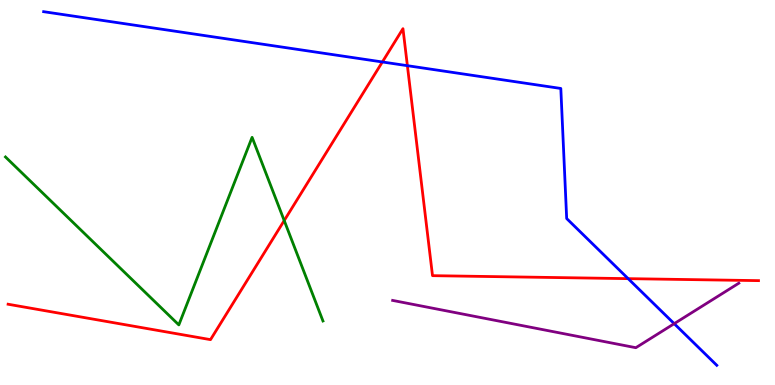[{'lines': ['blue', 'red'], 'intersections': [{'x': 4.93, 'y': 8.39}, {'x': 5.26, 'y': 8.29}, {'x': 8.11, 'y': 2.76}]}, {'lines': ['green', 'red'], 'intersections': [{'x': 3.67, 'y': 4.27}]}, {'lines': ['purple', 'red'], 'intersections': []}, {'lines': ['blue', 'green'], 'intersections': []}, {'lines': ['blue', 'purple'], 'intersections': [{'x': 8.7, 'y': 1.59}]}, {'lines': ['green', 'purple'], 'intersections': []}]